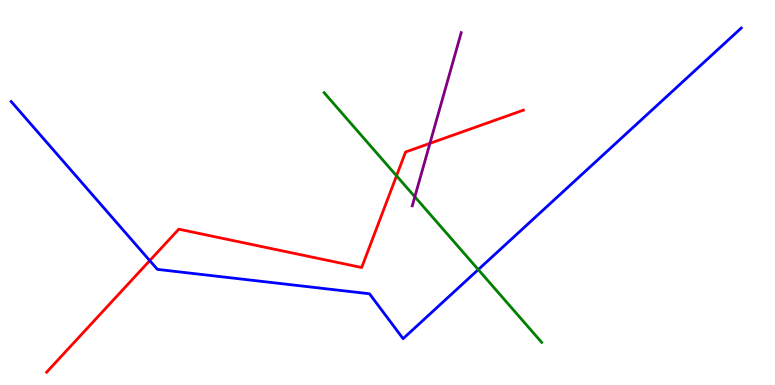[{'lines': ['blue', 'red'], 'intersections': [{'x': 1.93, 'y': 3.23}]}, {'lines': ['green', 'red'], 'intersections': [{'x': 5.12, 'y': 5.43}]}, {'lines': ['purple', 'red'], 'intersections': [{'x': 5.55, 'y': 6.28}]}, {'lines': ['blue', 'green'], 'intersections': [{'x': 6.17, 'y': 3.0}]}, {'lines': ['blue', 'purple'], 'intersections': []}, {'lines': ['green', 'purple'], 'intersections': [{'x': 5.35, 'y': 4.89}]}]